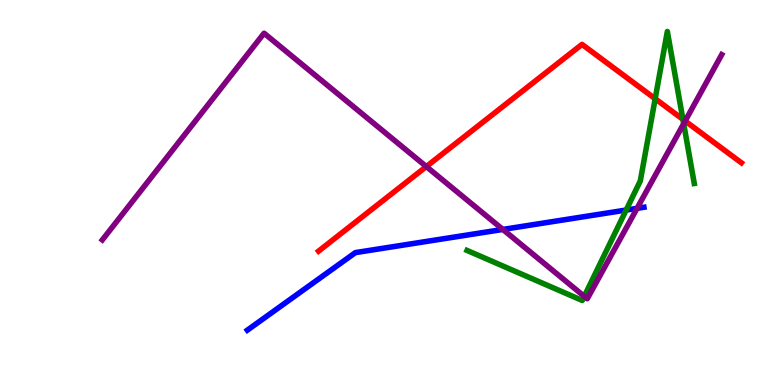[{'lines': ['blue', 'red'], 'intersections': []}, {'lines': ['green', 'red'], 'intersections': [{'x': 8.45, 'y': 7.44}, {'x': 8.81, 'y': 6.9}]}, {'lines': ['purple', 'red'], 'intersections': [{'x': 5.5, 'y': 5.67}, {'x': 8.84, 'y': 6.86}]}, {'lines': ['blue', 'green'], 'intersections': [{'x': 8.08, 'y': 4.54}]}, {'lines': ['blue', 'purple'], 'intersections': [{'x': 6.49, 'y': 4.04}, {'x': 8.22, 'y': 4.59}]}, {'lines': ['green', 'purple'], 'intersections': [{'x': 7.54, 'y': 2.3}, {'x': 8.82, 'y': 6.79}]}]